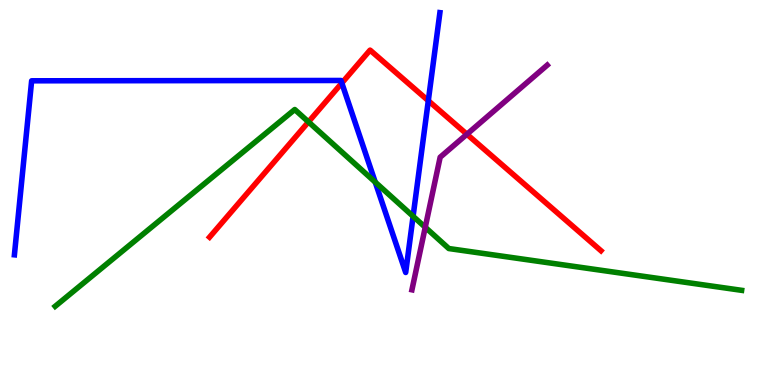[{'lines': ['blue', 'red'], 'intersections': [{'x': 4.41, 'y': 7.84}, {'x': 5.53, 'y': 7.38}]}, {'lines': ['green', 'red'], 'intersections': [{'x': 3.98, 'y': 6.83}]}, {'lines': ['purple', 'red'], 'intersections': [{'x': 6.02, 'y': 6.51}]}, {'lines': ['blue', 'green'], 'intersections': [{'x': 4.84, 'y': 5.27}, {'x': 5.33, 'y': 4.38}]}, {'lines': ['blue', 'purple'], 'intersections': []}, {'lines': ['green', 'purple'], 'intersections': [{'x': 5.49, 'y': 4.1}]}]